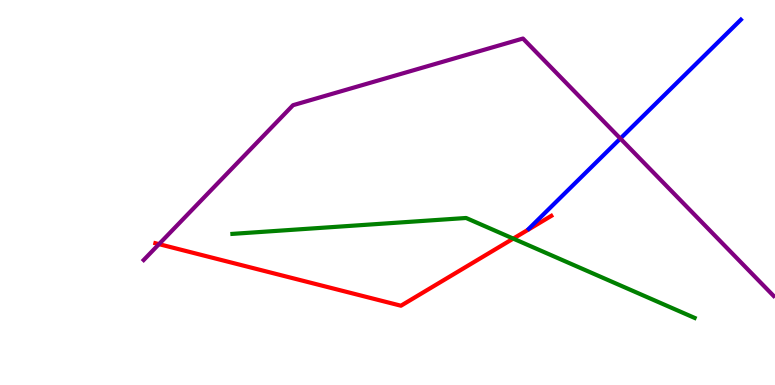[{'lines': ['blue', 'red'], 'intersections': []}, {'lines': ['green', 'red'], 'intersections': [{'x': 6.62, 'y': 3.8}]}, {'lines': ['purple', 'red'], 'intersections': [{'x': 2.05, 'y': 3.66}]}, {'lines': ['blue', 'green'], 'intersections': []}, {'lines': ['blue', 'purple'], 'intersections': [{'x': 8.0, 'y': 6.4}]}, {'lines': ['green', 'purple'], 'intersections': []}]